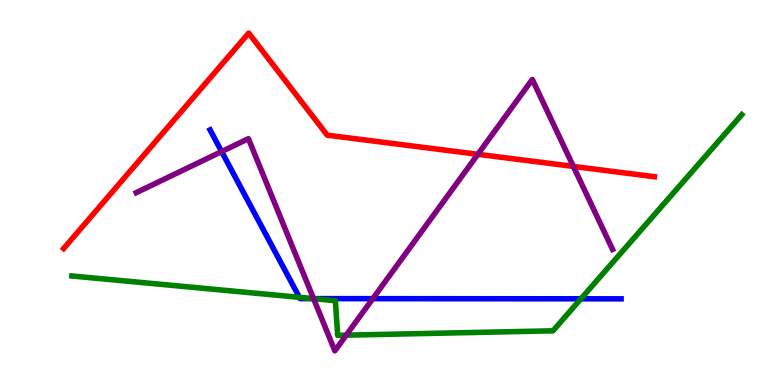[{'lines': ['blue', 'red'], 'intersections': []}, {'lines': ['green', 'red'], 'intersections': []}, {'lines': ['purple', 'red'], 'intersections': [{'x': 6.17, 'y': 5.99}, {'x': 7.4, 'y': 5.68}]}, {'lines': ['blue', 'green'], 'intersections': [{'x': 3.86, 'y': 2.28}, {'x': 4.04, 'y': 2.24}, {'x': 7.5, 'y': 2.24}]}, {'lines': ['blue', 'purple'], 'intersections': [{'x': 2.86, 'y': 6.06}, {'x': 4.05, 'y': 2.24}, {'x': 4.81, 'y': 2.24}]}, {'lines': ['green', 'purple'], 'intersections': [{'x': 4.05, 'y': 2.24}, {'x': 4.47, 'y': 1.29}]}]